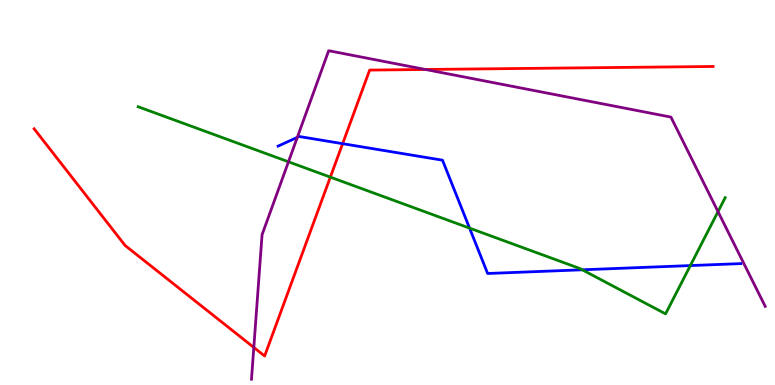[{'lines': ['blue', 'red'], 'intersections': [{'x': 4.42, 'y': 6.27}]}, {'lines': ['green', 'red'], 'intersections': [{'x': 4.26, 'y': 5.4}]}, {'lines': ['purple', 'red'], 'intersections': [{'x': 3.28, 'y': 0.975}, {'x': 5.49, 'y': 8.2}]}, {'lines': ['blue', 'green'], 'intersections': [{'x': 6.06, 'y': 4.07}, {'x': 7.51, 'y': 2.99}, {'x': 8.91, 'y': 3.1}]}, {'lines': ['blue', 'purple'], 'intersections': [{'x': 3.84, 'y': 6.43}]}, {'lines': ['green', 'purple'], 'intersections': [{'x': 3.72, 'y': 5.8}, {'x': 9.26, 'y': 4.5}]}]